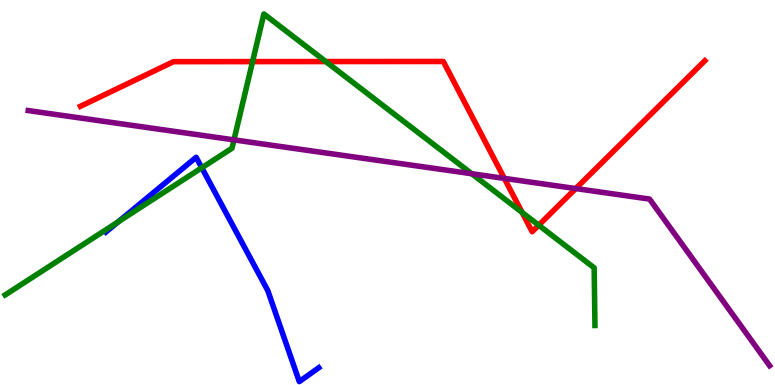[{'lines': ['blue', 'red'], 'intersections': []}, {'lines': ['green', 'red'], 'intersections': [{'x': 3.26, 'y': 8.4}, {'x': 4.2, 'y': 8.4}, {'x': 6.74, 'y': 4.48}, {'x': 6.95, 'y': 4.15}]}, {'lines': ['purple', 'red'], 'intersections': [{'x': 6.51, 'y': 5.37}, {'x': 7.43, 'y': 5.1}]}, {'lines': ['blue', 'green'], 'intersections': [{'x': 1.52, 'y': 4.24}, {'x': 2.6, 'y': 5.64}]}, {'lines': ['blue', 'purple'], 'intersections': []}, {'lines': ['green', 'purple'], 'intersections': [{'x': 3.02, 'y': 6.37}, {'x': 6.09, 'y': 5.49}]}]